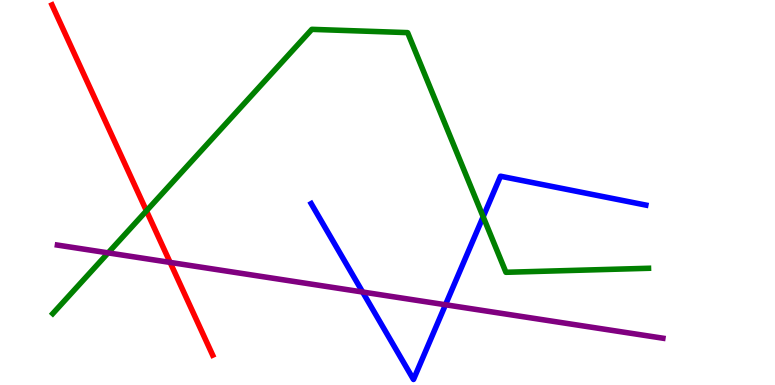[{'lines': ['blue', 'red'], 'intersections': []}, {'lines': ['green', 'red'], 'intersections': [{'x': 1.89, 'y': 4.52}]}, {'lines': ['purple', 'red'], 'intersections': [{'x': 2.2, 'y': 3.18}]}, {'lines': ['blue', 'green'], 'intersections': [{'x': 6.23, 'y': 4.37}]}, {'lines': ['blue', 'purple'], 'intersections': [{'x': 4.68, 'y': 2.42}, {'x': 5.75, 'y': 2.08}]}, {'lines': ['green', 'purple'], 'intersections': [{'x': 1.4, 'y': 3.43}]}]